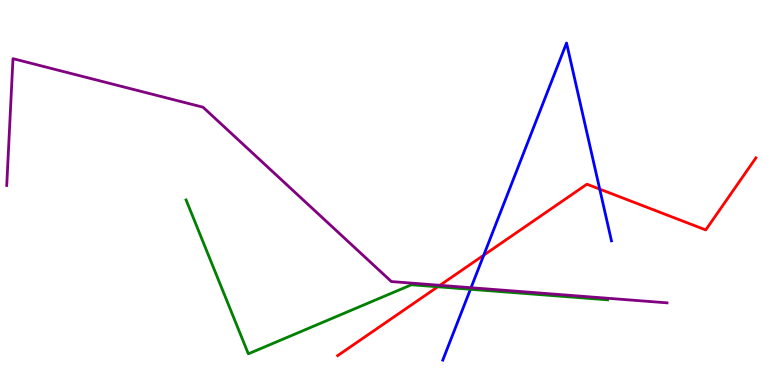[{'lines': ['blue', 'red'], 'intersections': [{'x': 6.24, 'y': 3.37}, {'x': 7.74, 'y': 5.09}]}, {'lines': ['green', 'red'], 'intersections': [{'x': 5.65, 'y': 2.55}]}, {'lines': ['purple', 'red'], 'intersections': [{'x': 5.68, 'y': 2.59}]}, {'lines': ['blue', 'green'], 'intersections': [{'x': 6.07, 'y': 2.49}]}, {'lines': ['blue', 'purple'], 'intersections': [{'x': 6.08, 'y': 2.53}]}, {'lines': ['green', 'purple'], 'intersections': []}]